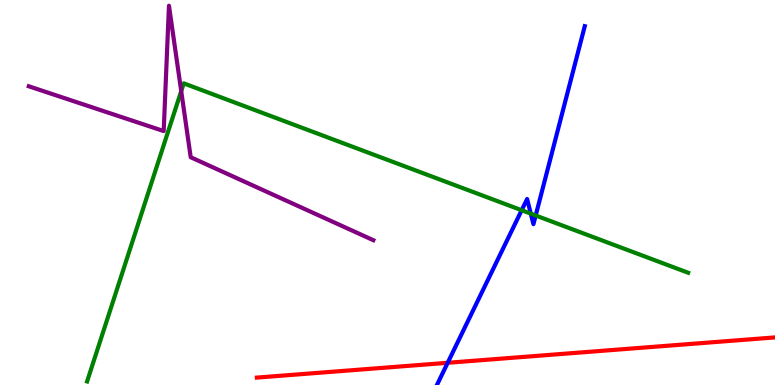[{'lines': ['blue', 'red'], 'intersections': [{'x': 5.78, 'y': 0.577}]}, {'lines': ['green', 'red'], 'intersections': []}, {'lines': ['purple', 'red'], 'intersections': []}, {'lines': ['blue', 'green'], 'intersections': [{'x': 6.73, 'y': 4.54}, {'x': 6.85, 'y': 4.45}, {'x': 6.91, 'y': 4.4}]}, {'lines': ['blue', 'purple'], 'intersections': []}, {'lines': ['green', 'purple'], 'intersections': [{'x': 2.34, 'y': 7.63}]}]